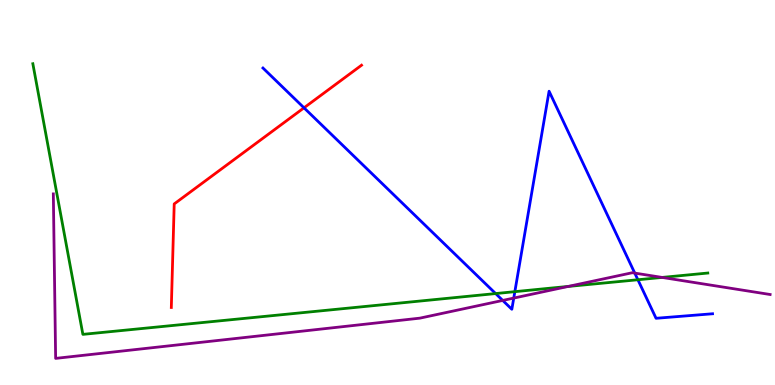[{'lines': ['blue', 'red'], 'intersections': [{'x': 3.92, 'y': 7.2}]}, {'lines': ['green', 'red'], 'intersections': []}, {'lines': ['purple', 'red'], 'intersections': []}, {'lines': ['blue', 'green'], 'intersections': [{'x': 6.4, 'y': 2.37}, {'x': 6.64, 'y': 2.42}, {'x': 8.23, 'y': 2.73}]}, {'lines': ['blue', 'purple'], 'intersections': [{'x': 6.49, 'y': 2.2}, {'x': 6.63, 'y': 2.26}, {'x': 8.19, 'y': 2.91}]}, {'lines': ['green', 'purple'], 'intersections': [{'x': 7.33, 'y': 2.56}, {'x': 8.54, 'y': 2.79}]}]